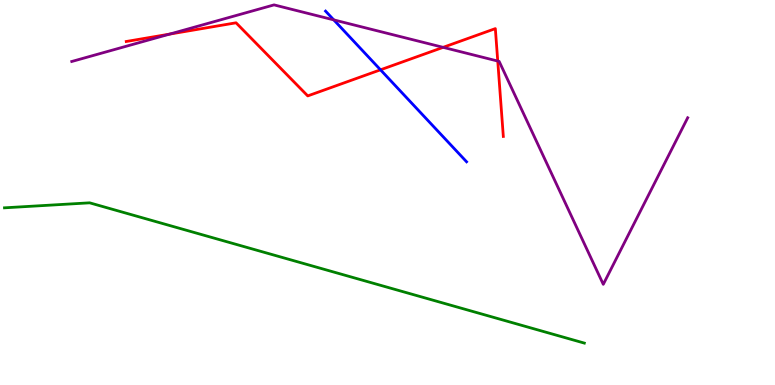[{'lines': ['blue', 'red'], 'intersections': [{'x': 4.91, 'y': 8.19}]}, {'lines': ['green', 'red'], 'intersections': []}, {'lines': ['purple', 'red'], 'intersections': [{'x': 2.19, 'y': 9.11}, {'x': 5.72, 'y': 8.77}, {'x': 6.42, 'y': 8.41}]}, {'lines': ['blue', 'green'], 'intersections': []}, {'lines': ['blue', 'purple'], 'intersections': [{'x': 4.31, 'y': 9.48}]}, {'lines': ['green', 'purple'], 'intersections': []}]